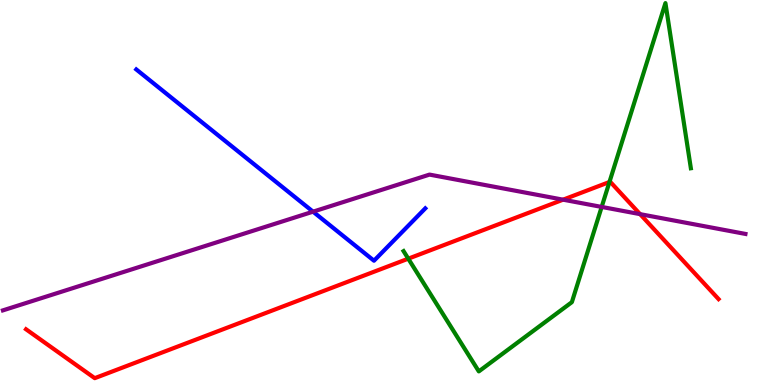[{'lines': ['blue', 'red'], 'intersections': []}, {'lines': ['green', 'red'], 'intersections': [{'x': 5.27, 'y': 3.28}, {'x': 7.86, 'y': 5.27}]}, {'lines': ['purple', 'red'], 'intersections': [{'x': 7.27, 'y': 4.81}, {'x': 8.26, 'y': 4.44}]}, {'lines': ['blue', 'green'], 'intersections': []}, {'lines': ['blue', 'purple'], 'intersections': [{'x': 4.04, 'y': 4.5}]}, {'lines': ['green', 'purple'], 'intersections': [{'x': 7.76, 'y': 4.63}]}]